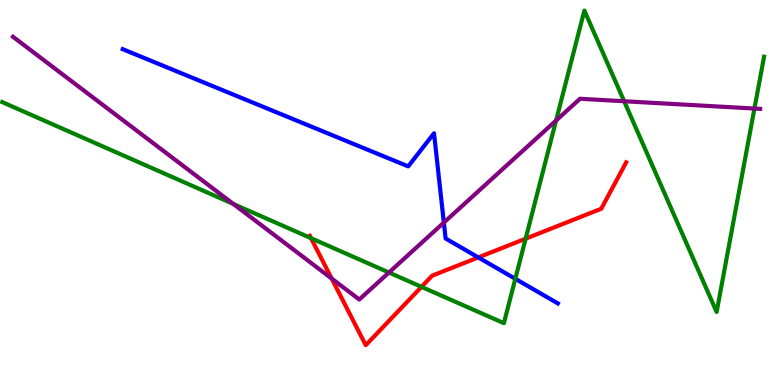[{'lines': ['blue', 'red'], 'intersections': [{'x': 6.17, 'y': 3.31}]}, {'lines': ['green', 'red'], 'intersections': [{'x': 4.01, 'y': 3.81}, {'x': 5.44, 'y': 2.55}, {'x': 6.78, 'y': 3.8}]}, {'lines': ['purple', 'red'], 'intersections': [{'x': 4.28, 'y': 2.76}]}, {'lines': ['blue', 'green'], 'intersections': [{'x': 6.65, 'y': 2.76}]}, {'lines': ['blue', 'purple'], 'intersections': [{'x': 5.73, 'y': 4.22}]}, {'lines': ['green', 'purple'], 'intersections': [{'x': 3.01, 'y': 4.7}, {'x': 5.02, 'y': 2.92}, {'x': 7.17, 'y': 6.87}, {'x': 8.05, 'y': 7.37}, {'x': 9.73, 'y': 7.18}]}]